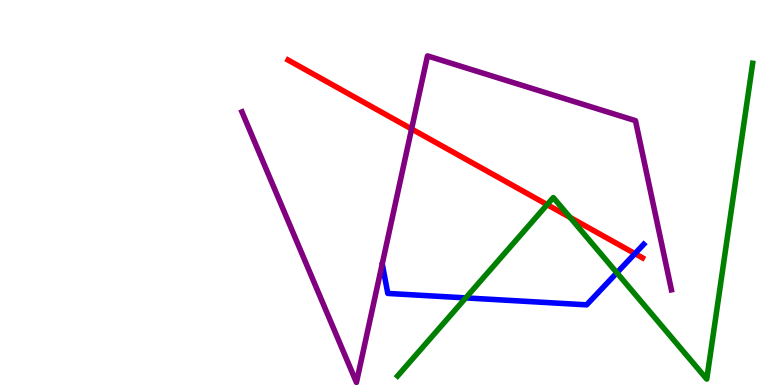[{'lines': ['blue', 'red'], 'intersections': [{'x': 8.19, 'y': 3.41}]}, {'lines': ['green', 'red'], 'intersections': [{'x': 7.06, 'y': 4.68}, {'x': 7.36, 'y': 4.35}]}, {'lines': ['purple', 'red'], 'intersections': [{'x': 5.31, 'y': 6.65}]}, {'lines': ['blue', 'green'], 'intersections': [{'x': 6.01, 'y': 2.26}, {'x': 7.96, 'y': 2.91}]}, {'lines': ['blue', 'purple'], 'intersections': []}, {'lines': ['green', 'purple'], 'intersections': []}]